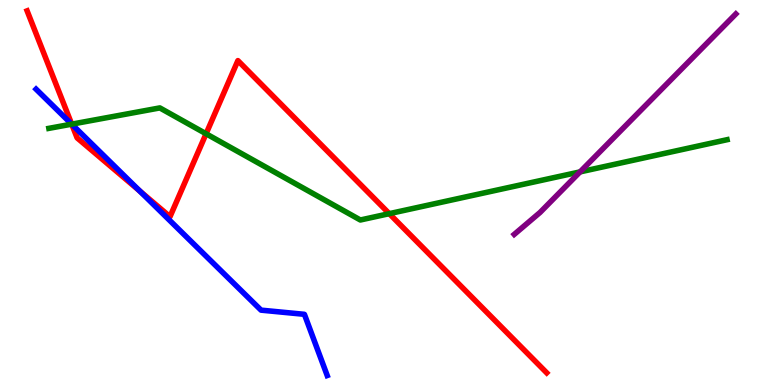[{'lines': ['blue', 'red'], 'intersections': [{'x': 0.926, 'y': 6.77}, {'x': 1.8, 'y': 5.04}]}, {'lines': ['green', 'red'], 'intersections': [{'x': 0.925, 'y': 6.78}, {'x': 2.66, 'y': 6.53}, {'x': 5.02, 'y': 4.45}]}, {'lines': ['purple', 'red'], 'intersections': []}, {'lines': ['blue', 'green'], 'intersections': [{'x': 0.925, 'y': 6.78}]}, {'lines': ['blue', 'purple'], 'intersections': []}, {'lines': ['green', 'purple'], 'intersections': [{'x': 7.48, 'y': 5.54}]}]